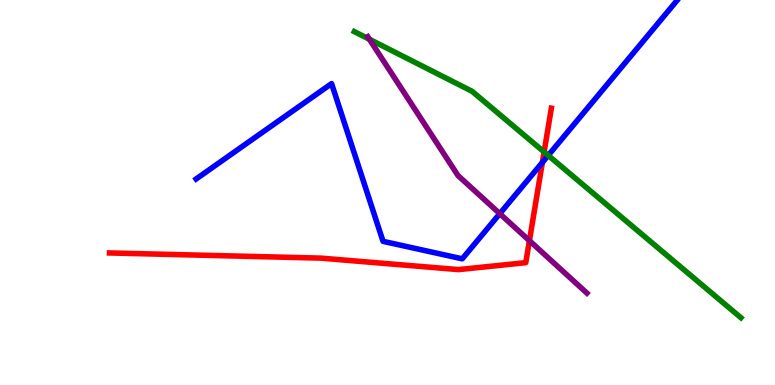[{'lines': ['blue', 'red'], 'intersections': [{'x': 7.0, 'y': 5.78}]}, {'lines': ['green', 'red'], 'intersections': [{'x': 7.02, 'y': 6.05}]}, {'lines': ['purple', 'red'], 'intersections': [{'x': 6.83, 'y': 3.75}]}, {'lines': ['blue', 'green'], 'intersections': [{'x': 7.07, 'y': 5.96}]}, {'lines': ['blue', 'purple'], 'intersections': [{'x': 6.45, 'y': 4.45}]}, {'lines': ['green', 'purple'], 'intersections': [{'x': 4.77, 'y': 8.98}]}]